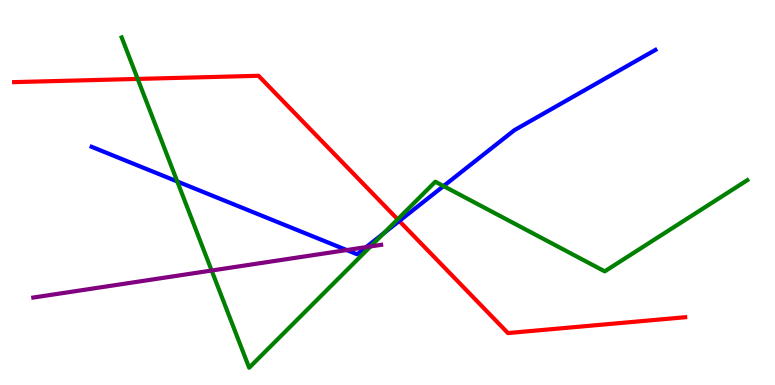[{'lines': ['blue', 'red'], 'intersections': [{'x': 5.15, 'y': 4.26}]}, {'lines': ['green', 'red'], 'intersections': [{'x': 1.78, 'y': 7.95}, {'x': 5.13, 'y': 4.3}]}, {'lines': ['purple', 'red'], 'intersections': []}, {'lines': ['blue', 'green'], 'intersections': [{'x': 2.29, 'y': 5.29}, {'x': 4.95, 'y': 3.94}, {'x': 5.72, 'y': 5.17}]}, {'lines': ['blue', 'purple'], 'intersections': [{'x': 4.47, 'y': 3.5}, {'x': 4.72, 'y': 3.58}]}, {'lines': ['green', 'purple'], 'intersections': [{'x': 2.73, 'y': 2.97}, {'x': 4.78, 'y': 3.6}]}]